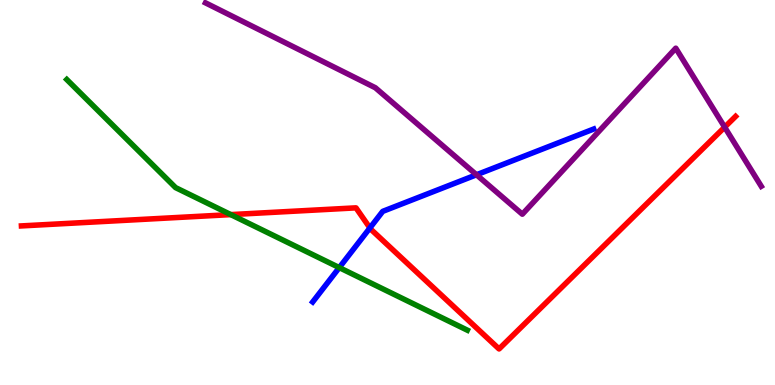[{'lines': ['blue', 'red'], 'intersections': [{'x': 4.77, 'y': 4.08}]}, {'lines': ['green', 'red'], 'intersections': [{'x': 2.98, 'y': 4.43}]}, {'lines': ['purple', 'red'], 'intersections': [{'x': 9.35, 'y': 6.7}]}, {'lines': ['blue', 'green'], 'intersections': [{'x': 4.38, 'y': 3.05}]}, {'lines': ['blue', 'purple'], 'intersections': [{'x': 6.15, 'y': 5.46}]}, {'lines': ['green', 'purple'], 'intersections': []}]